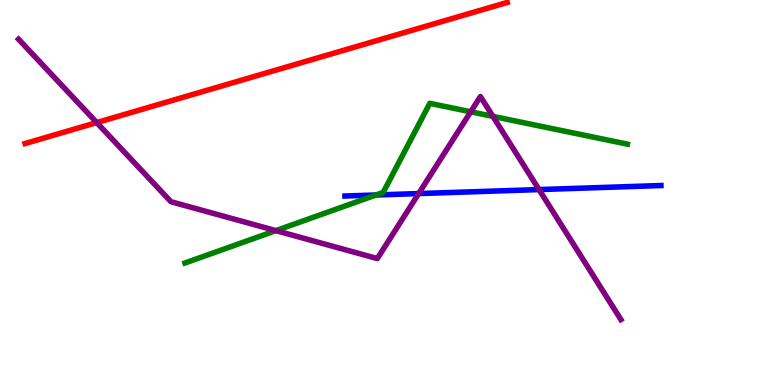[{'lines': ['blue', 'red'], 'intersections': []}, {'lines': ['green', 'red'], 'intersections': []}, {'lines': ['purple', 'red'], 'intersections': [{'x': 1.25, 'y': 6.82}]}, {'lines': ['blue', 'green'], 'intersections': [{'x': 4.85, 'y': 4.94}]}, {'lines': ['blue', 'purple'], 'intersections': [{'x': 5.4, 'y': 4.97}, {'x': 6.96, 'y': 5.08}]}, {'lines': ['green', 'purple'], 'intersections': [{'x': 3.56, 'y': 4.01}, {'x': 6.07, 'y': 7.1}, {'x': 6.36, 'y': 6.98}]}]